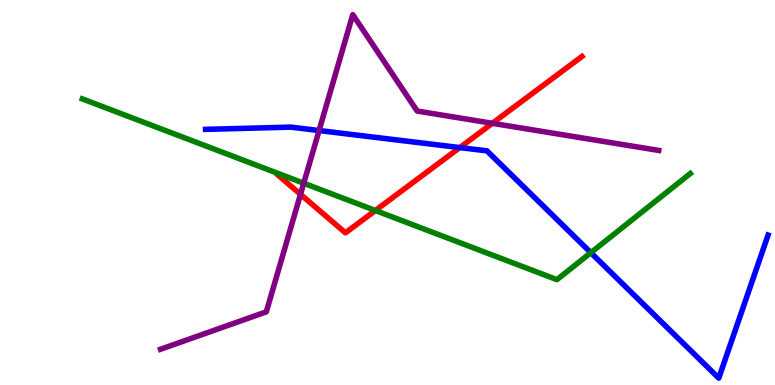[{'lines': ['blue', 'red'], 'intersections': [{'x': 5.93, 'y': 6.17}]}, {'lines': ['green', 'red'], 'intersections': [{'x': 4.84, 'y': 4.53}]}, {'lines': ['purple', 'red'], 'intersections': [{'x': 3.88, 'y': 4.95}, {'x': 6.35, 'y': 6.8}]}, {'lines': ['blue', 'green'], 'intersections': [{'x': 7.62, 'y': 3.44}]}, {'lines': ['blue', 'purple'], 'intersections': [{'x': 4.12, 'y': 6.61}]}, {'lines': ['green', 'purple'], 'intersections': [{'x': 3.92, 'y': 5.24}]}]